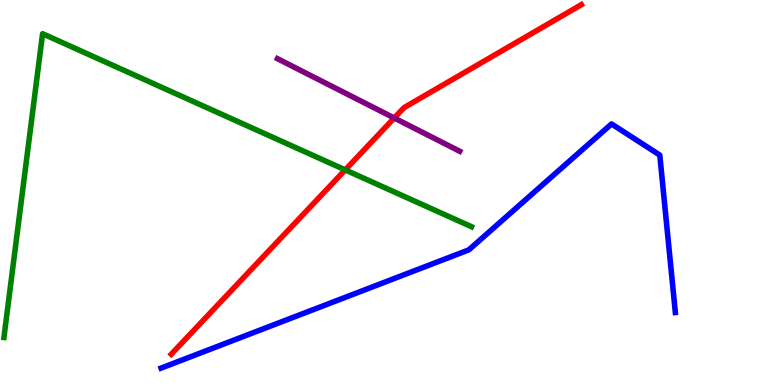[{'lines': ['blue', 'red'], 'intersections': []}, {'lines': ['green', 'red'], 'intersections': [{'x': 4.45, 'y': 5.59}]}, {'lines': ['purple', 'red'], 'intersections': [{'x': 5.09, 'y': 6.94}]}, {'lines': ['blue', 'green'], 'intersections': []}, {'lines': ['blue', 'purple'], 'intersections': []}, {'lines': ['green', 'purple'], 'intersections': []}]